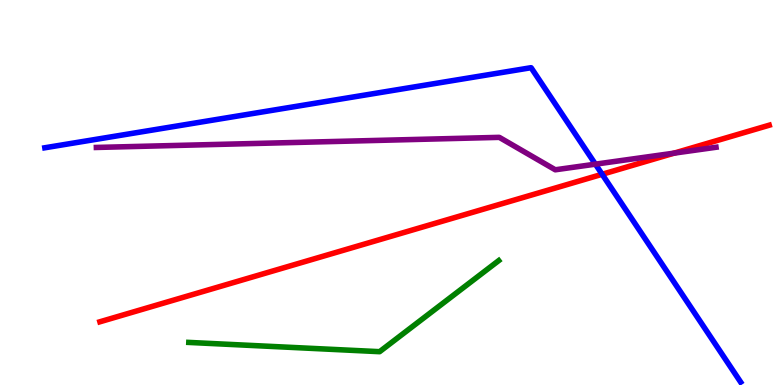[{'lines': ['blue', 'red'], 'intersections': [{'x': 7.77, 'y': 5.47}]}, {'lines': ['green', 'red'], 'intersections': []}, {'lines': ['purple', 'red'], 'intersections': [{'x': 8.7, 'y': 6.02}]}, {'lines': ['blue', 'green'], 'intersections': []}, {'lines': ['blue', 'purple'], 'intersections': [{'x': 7.68, 'y': 5.74}]}, {'lines': ['green', 'purple'], 'intersections': []}]